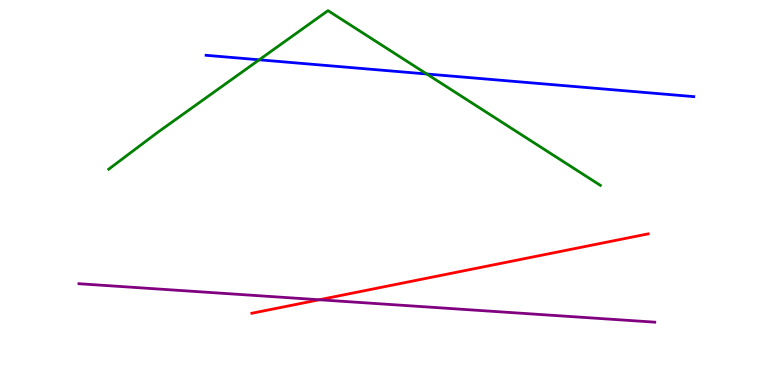[{'lines': ['blue', 'red'], 'intersections': []}, {'lines': ['green', 'red'], 'intersections': []}, {'lines': ['purple', 'red'], 'intersections': [{'x': 4.12, 'y': 2.21}]}, {'lines': ['blue', 'green'], 'intersections': [{'x': 3.34, 'y': 8.45}, {'x': 5.51, 'y': 8.08}]}, {'lines': ['blue', 'purple'], 'intersections': []}, {'lines': ['green', 'purple'], 'intersections': []}]